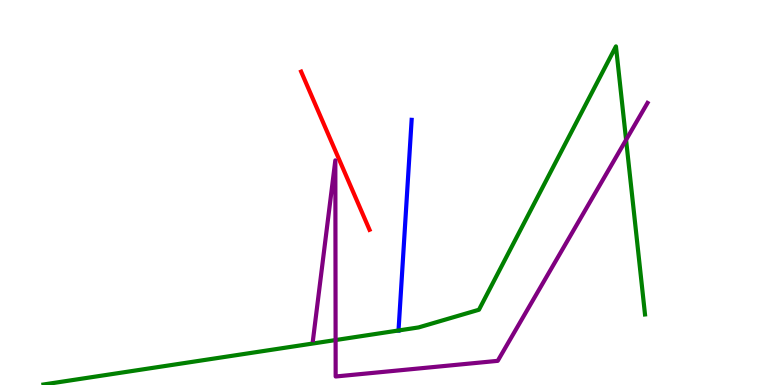[{'lines': ['blue', 'red'], 'intersections': []}, {'lines': ['green', 'red'], 'intersections': []}, {'lines': ['purple', 'red'], 'intersections': []}, {'lines': ['blue', 'green'], 'intersections': [{'x': 5.14, 'y': 1.42}]}, {'lines': ['blue', 'purple'], 'intersections': []}, {'lines': ['green', 'purple'], 'intersections': [{'x': 4.33, 'y': 1.17}, {'x': 8.08, 'y': 6.37}]}]